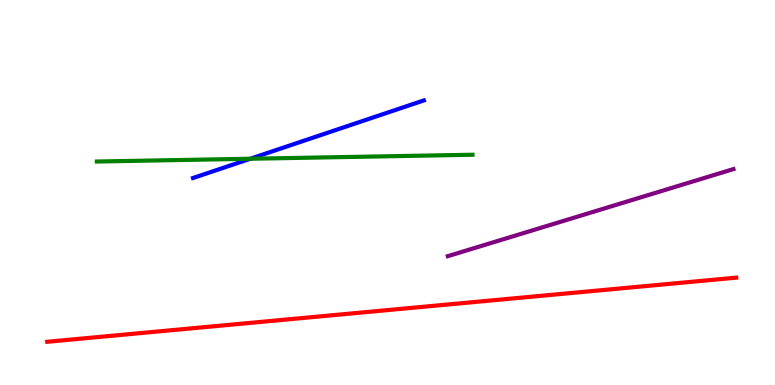[{'lines': ['blue', 'red'], 'intersections': []}, {'lines': ['green', 'red'], 'intersections': []}, {'lines': ['purple', 'red'], 'intersections': []}, {'lines': ['blue', 'green'], 'intersections': [{'x': 3.23, 'y': 5.88}]}, {'lines': ['blue', 'purple'], 'intersections': []}, {'lines': ['green', 'purple'], 'intersections': []}]